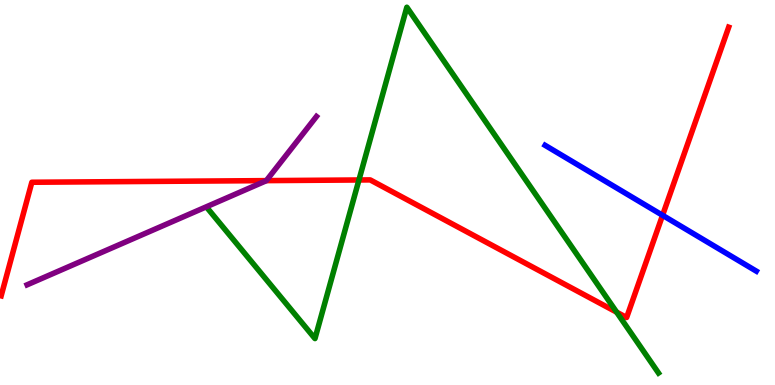[{'lines': ['blue', 'red'], 'intersections': [{'x': 8.55, 'y': 4.41}]}, {'lines': ['green', 'red'], 'intersections': [{'x': 4.63, 'y': 5.33}, {'x': 7.96, 'y': 1.89}]}, {'lines': ['purple', 'red'], 'intersections': [{'x': 3.44, 'y': 5.31}]}, {'lines': ['blue', 'green'], 'intersections': []}, {'lines': ['blue', 'purple'], 'intersections': []}, {'lines': ['green', 'purple'], 'intersections': []}]